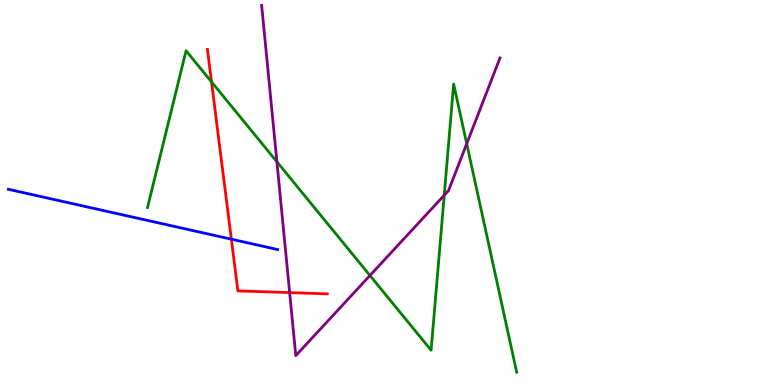[{'lines': ['blue', 'red'], 'intersections': [{'x': 2.99, 'y': 3.79}]}, {'lines': ['green', 'red'], 'intersections': [{'x': 2.73, 'y': 7.87}]}, {'lines': ['purple', 'red'], 'intersections': [{'x': 3.74, 'y': 2.4}]}, {'lines': ['blue', 'green'], 'intersections': []}, {'lines': ['blue', 'purple'], 'intersections': []}, {'lines': ['green', 'purple'], 'intersections': [{'x': 3.57, 'y': 5.8}, {'x': 4.77, 'y': 2.84}, {'x': 5.73, 'y': 4.93}, {'x': 6.02, 'y': 6.27}]}]